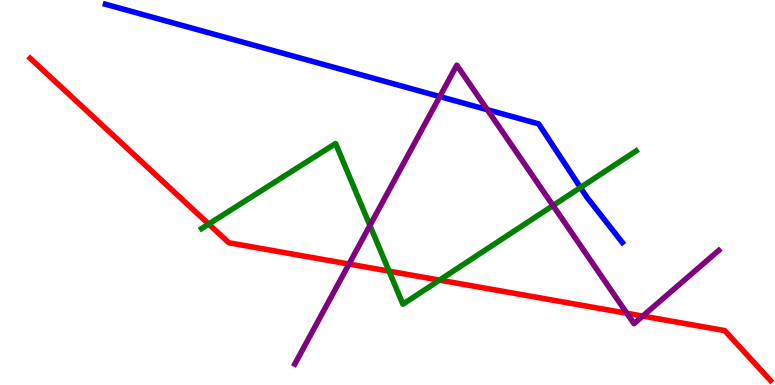[{'lines': ['blue', 'red'], 'intersections': []}, {'lines': ['green', 'red'], 'intersections': [{'x': 2.69, 'y': 4.18}, {'x': 5.02, 'y': 2.96}, {'x': 5.67, 'y': 2.72}]}, {'lines': ['purple', 'red'], 'intersections': [{'x': 4.5, 'y': 3.14}, {'x': 8.09, 'y': 1.86}, {'x': 8.29, 'y': 1.79}]}, {'lines': ['blue', 'green'], 'intersections': [{'x': 7.49, 'y': 5.13}]}, {'lines': ['blue', 'purple'], 'intersections': [{'x': 5.67, 'y': 7.49}, {'x': 6.29, 'y': 7.15}]}, {'lines': ['green', 'purple'], 'intersections': [{'x': 4.77, 'y': 4.14}, {'x': 7.14, 'y': 4.66}]}]